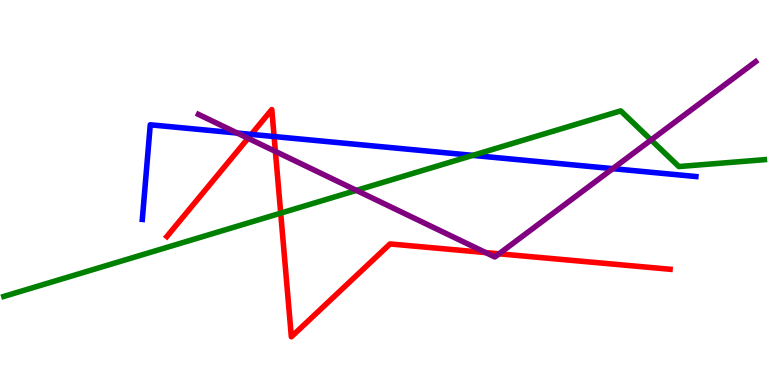[{'lines': ['blue', 'red'], 'intersections': [{'x': 3.24, 'y': 6.51}, {'x': 3.54, 'y': 6.45}]}, {'lines': ['green', 'red'], 'intersections': [{'x': 3.62, 'y': 4.46}]}, {'lines': ['purple', 'red'], 'intersections': [{'x': 3.2, 'y': 6.41}, {'x': 3.55, 'y': 6.07}, {'x': 6.27, 'y': 3.44}, {'x': 6.44, 'y': 3.41}]}, {'lines': ['blue', 'green'], 'intersections': [{'x': 6.1, 'y': 5.96}]}, {'lines': ['blue', 'purple'], 'intersections': [{'x': 3.06, 'y': 6.54}, {'x': 7.91, 'y': 5.62}]}, {'lines': ['green', 'purple'], 'intersections': [{'x': 4.6, 'y': 5.06}, {'x': 8.4, 'y': 6.36}]}]